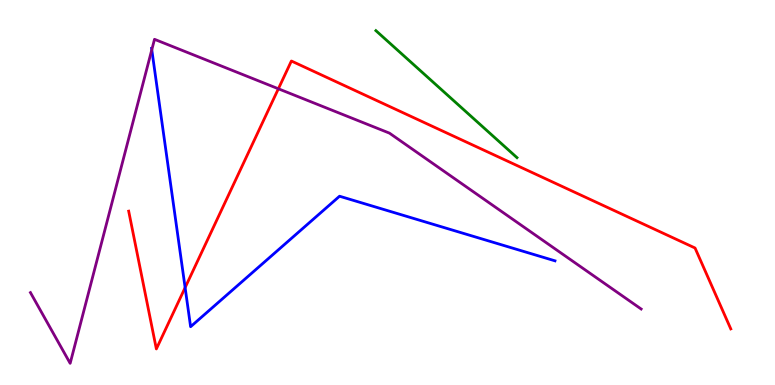[{'lines': ['blue', 'red'], 'intersections': [{'x': 2.39, 'y': 2.53}]}, {'lines': ['green', 'red'], 'intersections': []}, {'lines': ['purple', 'red'], 'intersections': [{'x': 3.59, 'y': 7.69}]}, {'lines': ['blue', 'green'], 'intersections': []}, {'lines': ['blue', 'purple'], 'intersections': [{'x': 1.96, 'y': 8.71}]}, {'lines': ['green', 'purple'], 'intersections': []}]